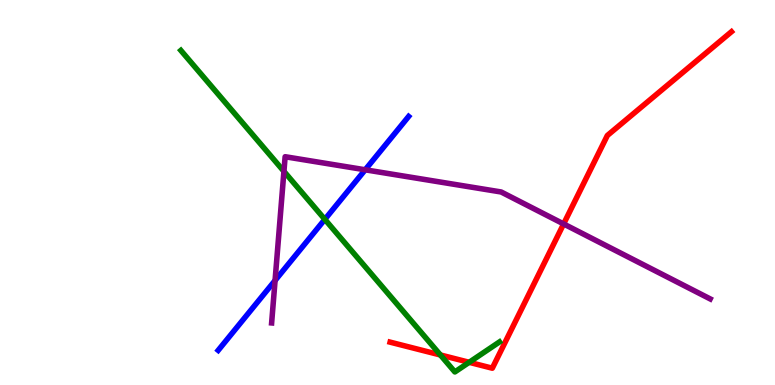[{'lines': ['blue', 'red'], 'intersections': []}, {'lines': ['green', 'red'], 'intersections': [{'x': 5.68, 'y': 0.78}, {'x': 6.05, 'y': 0.589}]}, {'lines': ['purple', 'red'], 'intersections': [{'x': 7.27, 'y': 4.18}]}, {'lines': ['blue', 'green'], 'intersections': [{'x': 4.19, 'y': 4.3}]}, {'lines': ['blue', 'purple'], 'intersections': [{'x': 3.55, 'y': 2.71}, {'x': 4.71, 'y': 5.59}]}, {'lines': ['green', 'purple'], 'intersections': [{'x': 3.66, 'y': 5.55}]}]